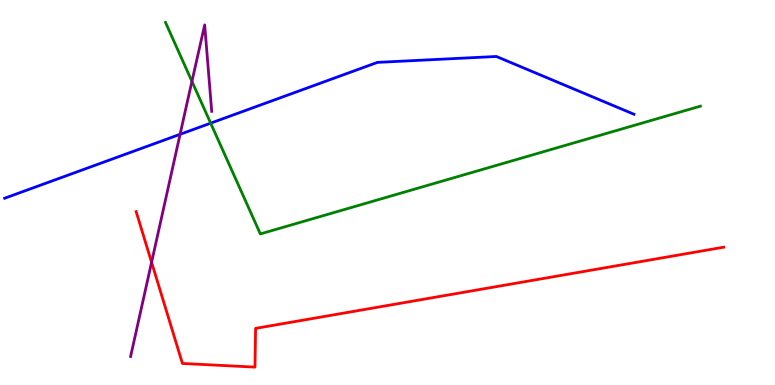[{'lines': ['blue', 'red'], 'intersections': []}, {'lines': ['green', 'red'], 'intersections': []}, {'lines': ['purple', 'red'], 'intersections': [{'x': 1.96, 'y': 3.19}]}, {'lines': ['blue', 'green'], 'intersections': [{'x': 2.72, 'y': 6.8}]}, {'lines': ['blue', 'purple'], 'intersections': [{'x': 2.32, 'y': 6.51}]}, {'lines': ['green', 'purple'], 'intersections': [{'x': 2.48, 'y': 7.89}]}]